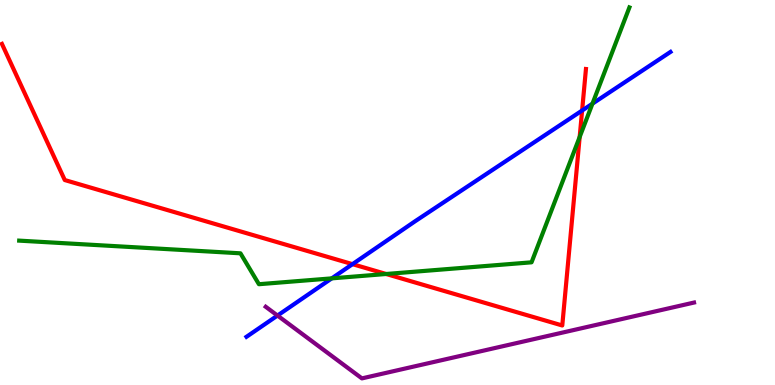[{'lines': ['blue', 'red'], 'intersections': [{'x': 4.55, 'y': 3.14}, {'x': 7.51, 'y': 7.13}]}, {'lines': ['green', 'red'], 'intersections': [{'x': 4.98, 'y': 2.88}, {'x': 7.48, 'y': 6.44}]}, {'lines': ['purple', 'red'], 'intersections': []}, {'lines': ['blue', 'green'], 'intersections': [{'x': 4.28, 'y': 2.77}, {'x': 7.64, 'y': 7.31}]}, {'lines': ['blue', 'purple'], 'intersections': [{'x': 3.58, 'y': 1.8}]}, {'lines': ['green', 'purple'], 'intersections': []}]